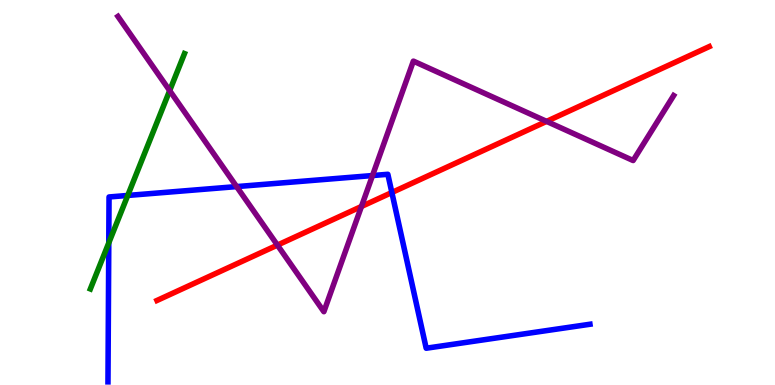[{'lines': ['blue', 'red'], 'intersections': [{'x': 5.06, 'y': 5.0}]}, {'lines': ['green', 'red'], 'intersections': []}, {'lines': ['purple', 'red'], 'intersections': [{'x': 3.58, 'y': 3.63}, {'x': 4.66, 'y': 4.64}, {'x': 7.05, 'y': 6.85}]}, {'lines': ['blue', 'green'], 'intersections': [{'x': 1.4, 'y': 3.69}, {'x': 1.65, 'y': 4.92}]}, {'lines': ['blue', 'purple'], 'intersections': [{'x': 3.05, 'y': 5.15}, {'x': 4.81, 'y': 5.44}]}, {'lines': ['green', 'purple'], 'intersections': [{'x': 2.19, 'y': 7.65}]}]